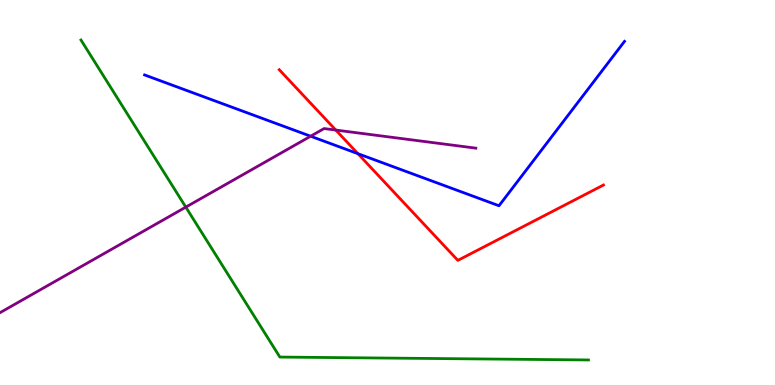[{'lines': ['blue', 'red'], 'intersections': [{'x': 4.62, 'y': 6.01}]}, {'lines': ['green', 'red'], 'intersections': []}, {'lines': ['purple', 'red'], 'intersections': [{'x': 4.33, 'y': 6.62}]}, {'lines': ['blue', 'green'], 'intersections': []}, {'lines': ['blue', 'purple'], 'intersections': [{'x': 4.01, 'y': 6.46}]}, {'lines': ['green', 'purple'], 'intersections': [{'x': 2.4, 'y': 4.62}]}]